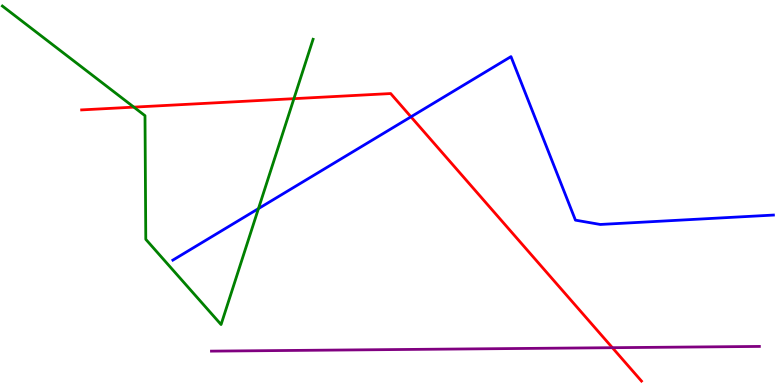[{'lines': ['blue', 'red'], 'intersections': [{'x': 5.3, 'y': 6.97}]}, {'lines': ['green', 'red'], 'intersections': [{'x': 1.73, 'y': 7.22}, {'x': 3.79, 'y': 7.44}]}, {'lines': ['purple', 'red'], 'intersections': [{'x': 7.9, 'y': 0.969}]}, {'lines': ['blue', 'green'], 'intersections': [{'x': 3.33, 'y': 4.58}]}, {'lines': ['blue', 'purple'], 'intersections': []}, {'lines': ['green', 'purple'], 'intersections': []}]